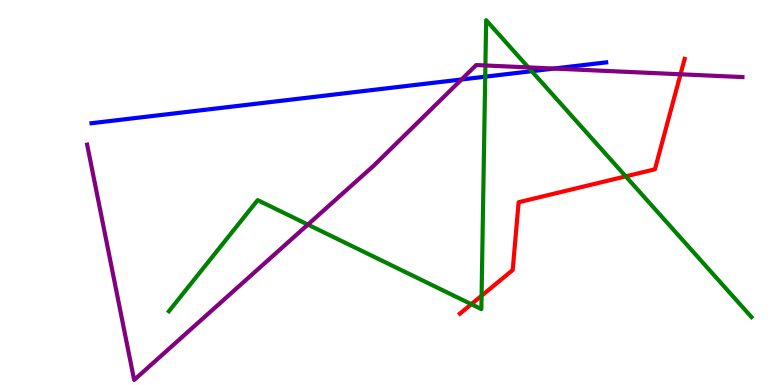[{'lines': ['blue', 'red'], 'intersections': []}, {'lines': ['green', 'red'], 'intersections': [{'x': 6.08, 'y': 2.1}, {'x': 6.21, 'y': 2.32}, {'x': 8.07, 'y': 5.42}]}, {'lines': ['purple', 'red'], 'intersections': [{'x': 8.78, 'y': 8.07}]}, {'lines': ['blue', 'green'], 'intersections': [{'x': 6.26, 'y': 8.01}, {'x': 6.86, 'y': 8.15}]}, {'lines': ['blue', 'purple'], 'intersections': [{'x': 5.96, 'y': 7.94}, {'x': 7.15, 'y': 8.22}]}, {'lines': ['green', 'purple'], 'intersections': [{'x': 3.97, 'y': 4.17}, {'x': 6.26, 'y': 8.3}, {'x': 6.82, 'y': 8.25}]}]